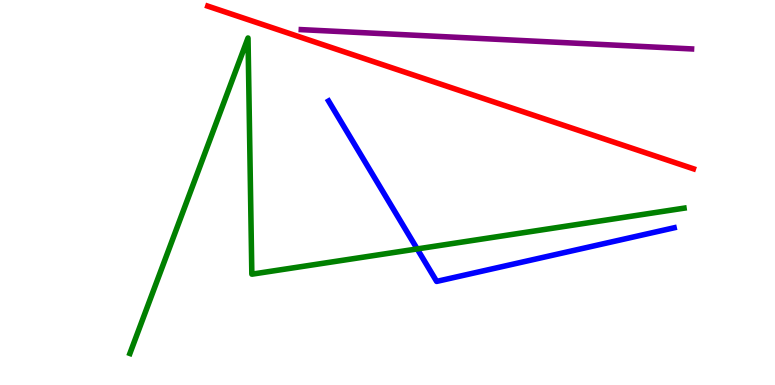[{'lines': ['blue', 'red'], 'intersections': []}, {'lines': ['green', 'red'], 'intersections': []}, {'lines': ['purple', 'red'], 'intersections': []}, {'lines': ['blue', 'green'], 'intersections': [{'x': 5.38, 'y': 3.53}]}, {'lines': ['blue', 'purple'], 'intersections': []}, {'lines': ['green', 'purple'], 'intersections': []}]